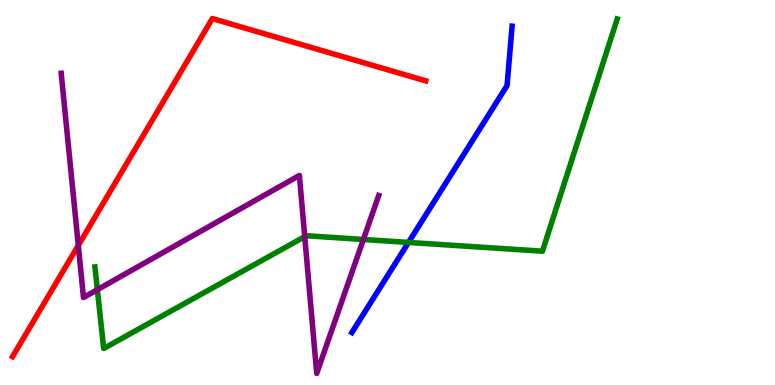[{'lines': ['blue', 'red'], 'intersections': []}, {'lines': ['green', 'red'], 'intersections': []}, {'lines': ['purple', 'red'], 'intersections': [{'x': 1.01, 'y': 3.63}]}, {'lines': ['blue', 'green'], 'intersections': [{'x': 5.27, 'y': 3.7}]}, {'lines': ['blue', 'purple'], 'intersections': []}, {'lines': ['green', 'purple'], 'intersections': [{'x': 1.26, 'y': 2.48}, {'x': 3.93, 'y': 3.85}, {'x': 4.69, 'y': 3.78}]}]